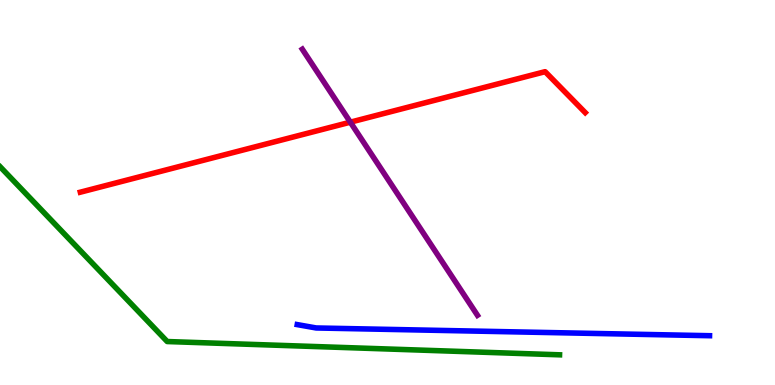[{'lines': ['blue', 'red'], 'intersections': []}, {'lines': ['green', 'red'], 'intersections': []}, {'lines': ['purple', 'red'], 'intersections': [{'x': 4.52, 'y': 6.83}]}, {'lines': ['blue', 'green'], 'intersections': []}, {'lines': ['blue', 'purple'], 'intersections': []}, {'lines': ['green', 'purple'], 'intersections': []}]